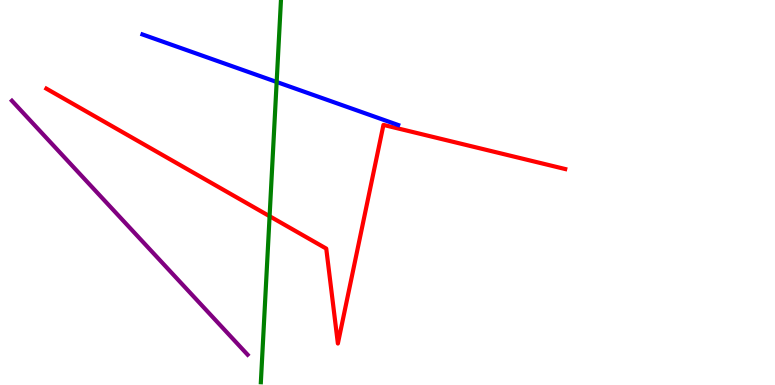[{'lines': ['blue', 'red'], 'intersections': []}, {'lines': ['green', 'red'], 'intersections': [{'x': 3.48, 'y': 4.38}]}, {'lines': ['purple', 'red'], 'intersections': []}, {'lines': ['blue', 'green'], 'intersections': [{'x': 3.57, 'y': 7.87}]}, {'lines': ['blue', 'purple'], 'intersections': []}, {'lines': ['green', 'purple'], 'intersections': []}]